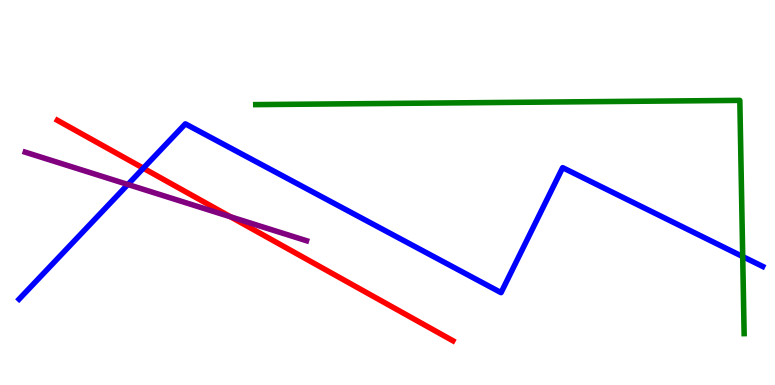[{'lines': ['blue', 'red'], 'intersections': [{'x': 1.85, 'y': 5.63}]}, {'lines': ['green', 'red'], 'intersections': []}, {'lines': ['purple', 'red'], 'intersections': [{'x': 2.97, 'y': 4.37}]}, {'lines': ['blue', 'green'], 'intersections': [{'x': 9.58, 'y': 3.34}]}, {'lines': ['blue', 'purple'], 'intersections': [{'x': 1.65, 'y': 5.21}]}, {'lines': ['green', 'purple'], 'intersections': []}]